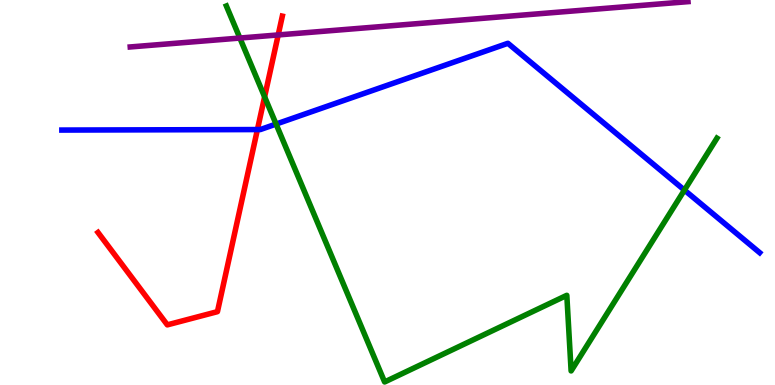[{'lines': ['blue', 'red'], 'intersections': [{'x': 3.32, 'y': 6.63}]}, {'lines': ['green', 'red'], 'intersections': [{'x': 3.41, 'y': 7.48}]}, {'lines': ['purple', 'red'], 'intersections': [{'x': 3.59, 'y': 9.09}]}, {'lines': ['blue', 'green'], 'intersections': [{'x': 3.56, 'y': 6.78}, {'x': 8.83, 'y': 5.06}]}, {'lines': ['blue', 'purple'], 'intersections': []}, {'lines': ['green', 'purple'], 'intersections': [{'x': 3.1, 'y': 9.01}]}]